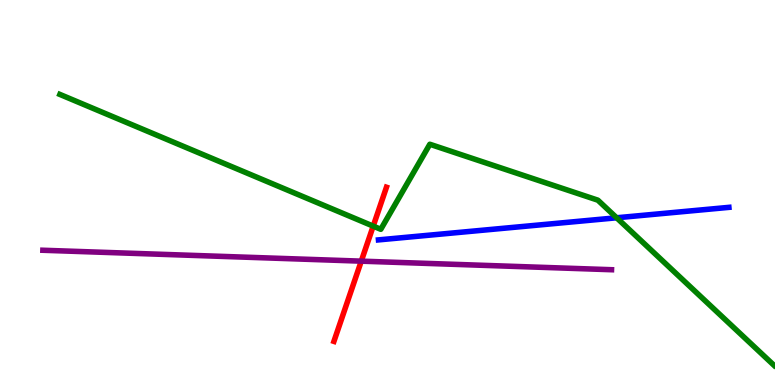[{'lines': ['blue', 'red'], 'intersections': []}, {'lines': ['green', 'red'], 'intersections': [{'x': 4.82, 'y': 4.13}]}, {'lines': ['purple', 'red'], 'intersections': [{'x': 4.66, 'y': 3.22}]}, {'lines': ['blue', 'green'], 'intersections': [{'x': 7.96, 'y': 4.34}]}, {'lines': ['blue', 'purple'], 'intersections': []}, {'lines': ['green', 'purple'], 'intersections': []}]